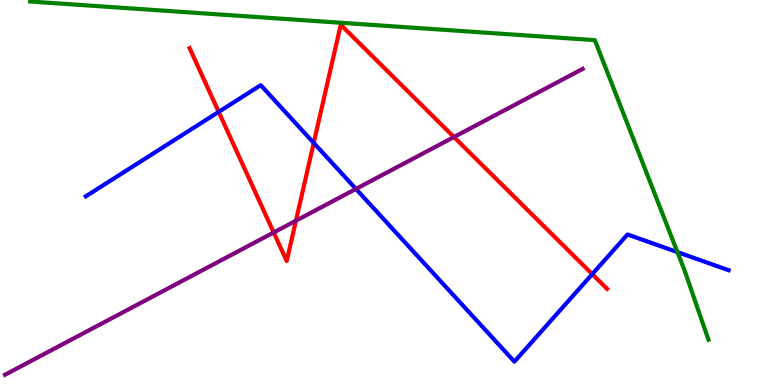[{'lines': ['blue', 'red'], 'intersections': [{'x': 2.82, 'y': 7.09}, {'x': 4.05, 'y': 6.29}, {'x': 7.64, 'y': 2.88}]}, {'lines': ['green', 'red'], 'intersections': []}, {'lines': ['purple', 'red'], 'intersections': [{'x': 3.53, 'y': 3.96}, {'x': 3.82, 'y': 4.27}, {'x': 5.86, 'y': 6.44}]}, {'lines': ['blue', 'green'], 'intersections': [{'x': 8.74, 'y': 3.45}]}, {'lines': ['blue', 'purple'], 'intersections': [{'x': 4.59, 'y': 5.09}]}, {'lines': ['green', 'purple'], 'intersections': []}]